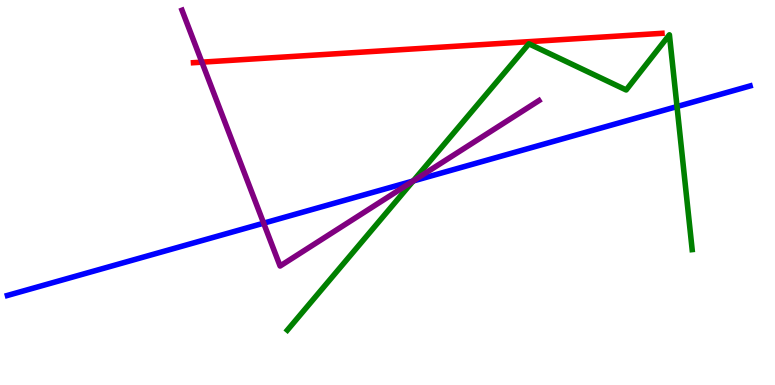[{'lines': ['blue', 'red'], 'intersections': []}, {'lines': ['green', 'red'], 'intersections': []}, {'lines': ['purple', 'red'], 'intersections': [{'x': 2.61, 'y': 8.39}]}, {'lines': ['blue', 'green'], 'intersections': [{'x': 5.33, 'y': 5.3}, {'x': 8.74, 'y': 7.23}]}, {'lines': ['blue', 'purple'], 'intersections': [{'x': 3.4, 'y': 4.2}, {'x': 5.33, 'y': 5.3}]}, {'lines': ['green', 'purple'], 'intersections': [{'x': 5.33, 'y': 5.3}]}]